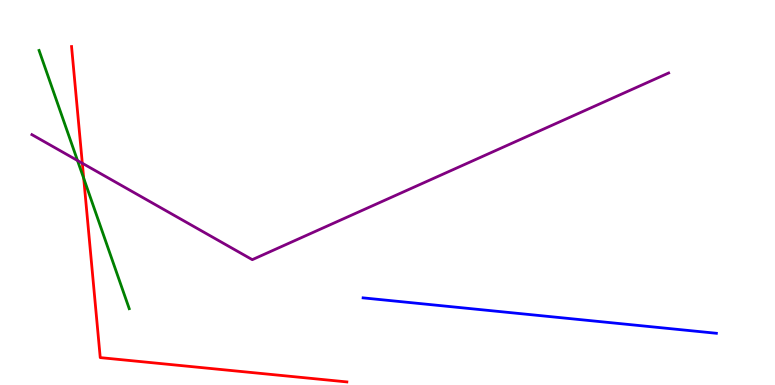[{'lines': ['blue', 'red'], 'intersections': []}, {'lines': ['green', 'red'], 'intersections': [{'x': 1.08, 'y': 5.37}]}, {'lines': ['purple', 'red'], 'intersections': [{'x': 1.06, 'y': 5.76}]}, {'lines': ['blue', 'green'], 'intersections': []}, {'lines': ['blue', 'purple'], 'intersections': []}, {'lines': ['green', 'purple'], 'intersections': [{'x': 1.0, 'y': 5.83}]}]